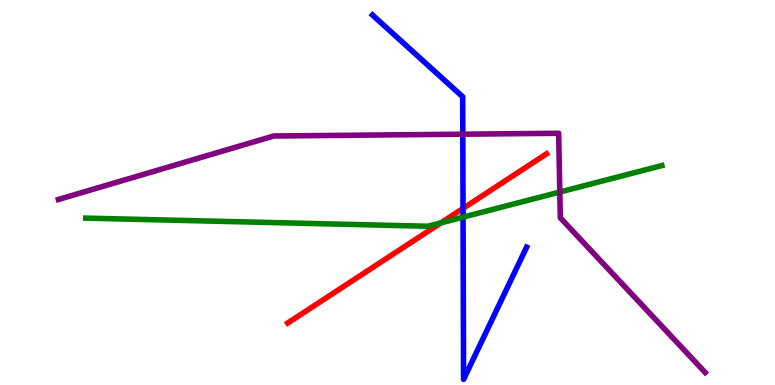[{'lines': ['blue', 'red'], 'intersections': [{'x': 5.97, 'y': 4.59}]}, {'lines': ['green', 'red'], 'intersections': [{'x': 5.69, 'y': 4.21}]}, {'lines': ['purple', 'red'], 'intersections': []}, {'lines': ['blue', 'green'], 'intersections': [{'x': 5.98, 'y': 4.36}]}, {'lines': ['blue', 'purple'], 'intersections': [{'x': 5.97, 'y': 6.51}]}, {'lines': ['green', 'purple'], 'intersections': [{'x': 7.22, 'y': 5.01}]}]